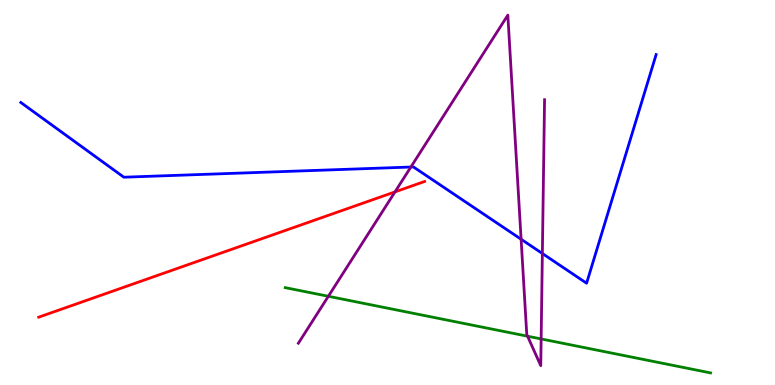[{'lines': ['blue', 'red'], 'intersections': []}, {'lines': ['green', 'red'], 'intersections': []}, {'lines': ['purple', 'red'], 'intersections': [{'x': 5.1, 'y': 5.02}]}, {'lines': ['blue', 'green'], 'intersections': []}, {'lines': ['blue', 'purple'], 'intersections': [{'x': 5.3, 'y': 5.66}, {'x': 6.72, 'y': 3.79}, {'x': 7.0, 'y': 3.42}]}, {'lines': ['green', 'purple'], 'intersections': [{'x': 4.24, 'y': 2.3}, {'x': 6.81, 'y': 1.27}, {'x': 6.98, 'y': 1.2}]}]